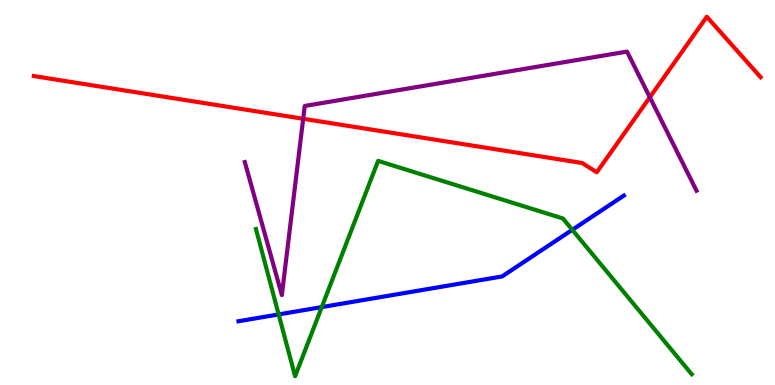[{'lines': ['blue', 'red'], 'intersections': []}, {'lines': ['green', 'red'], 'intersections': []}, {'lines': ['purple', 'red'], 'intersections': [{'x': 3.91, 'y': 6.92}, {'x': 8.39, 'y': 7.47}]}, {'lines': ['blue', 'green'], 'intersections': [{'x': 3.6, 'y': 1.83}, {'x': 4.15, 'y': 2.02}, {'x': 7.38, 'y': 4.03}]}, {'lines': ['blue', 'purple'], 'intersections': []}, {'lines': ['green', 'purple'], 'intersections': []}]